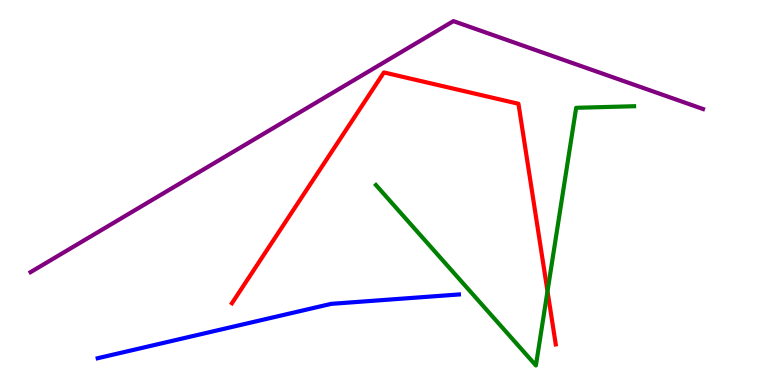[{'lines': ['blue', 'red'], 'intersections': []}, {'lines': ['green', 'red'], 'intersections': [{'x': 7.06, 'y': 2.44}]}, {'lines': ['purple', 'red'], 'intersections': []}, {'lines': ['blue', 'green'], 'intersections': []}, {'lines': ['blue', 'purple'], 'intersections': []}, {'lines': ['green', 'purple'], 'intersections': []}]